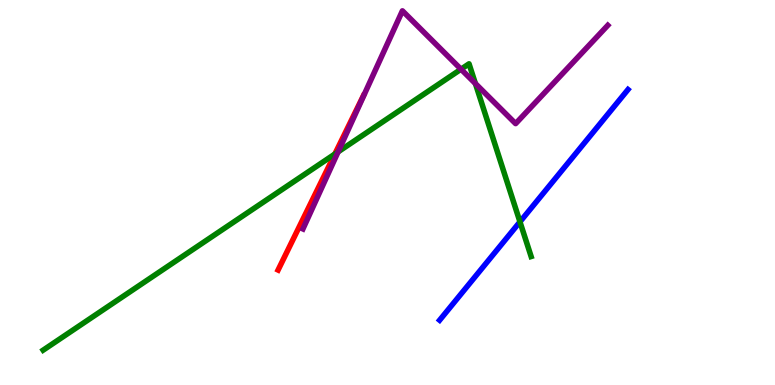[{'lines': ['blue', 'red'], 'intersections': []}, {'lines': ['green', 'red'], 'intersections': [{'x': 4.32, 'y': 6.0}]}, {'lines': ['purple', 'red'], 'intersections': []}, {'lines': ['blue', 'green'], 'intersections': [{'x': 6.71, 'y': 4.24}]}, {'lines': ['blue', 'purple'], 'intersections': []}, {'lines': ['green', 'purple'], 'intersections': [{'x': 4.36, 'y': 6.06}, {'x': 5.95, 'y': 8.2}, {'x': 6.13, 'y': 7.83}]}]